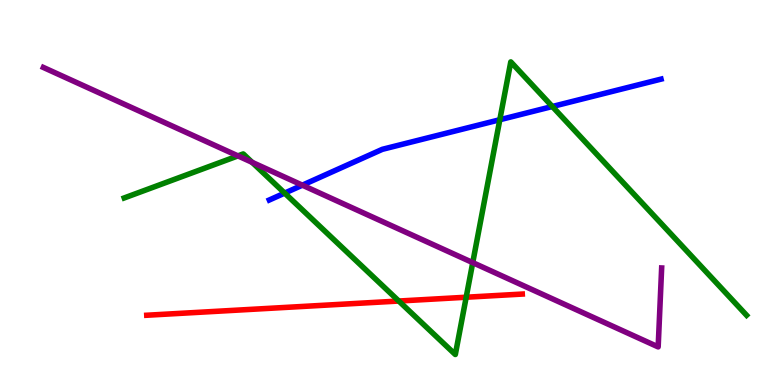[{'lines': ['blue', 'red'], 'intersections': []}, {'lines': ['green', 'red'], 'intersections': [{'x': 5.15, 'y': 2.18}, {'x': 6.02, 'y': 2.28}]}, {'lines': ['purple', 'red'], 'intersections': []}, {'lines': ['blue', 'green'], 'intersections': [{'x': 3.67, 'y': 4.98}, {'x': 6.45, 'y': 6.89}, {'x': 7.13, 'y': 7.23}]}, {'lines': ['blue', 'purple'], 'intersections': [{'x': 3.9, 'y': 5.19}]}, {'lines': ['green', 'purple'], 'intersections': [{'x': 3.07, 'y': 5.95}, {'x': 3.25, 'y': 5.78}, {'x': 6.1, 'y': 3.18}]}]